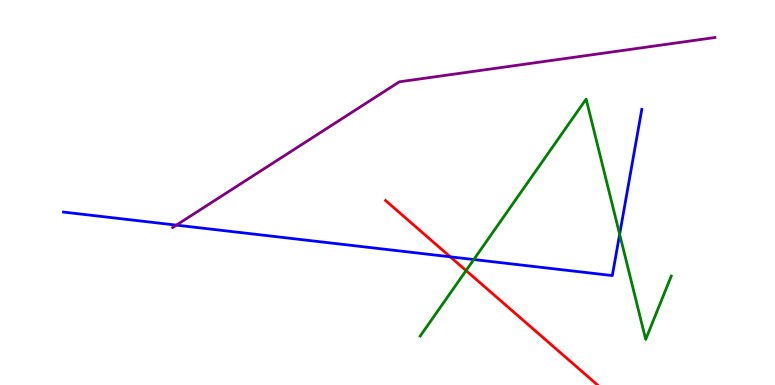[{'lines': ['blue', 'red'], 'intersections': [{'x': 5.81, 'y': 3.33}]}, {'lines': ['green', 'red'], 'intersections': [{'x': 6.01, 'y': 2.97}]}, {'lines': ['purple', 'red'], 'intersections': []}, {'lines': ['blue', 'green'], 'intersections': [{'x': 6.11, 'y': 3.26}, {'x': 8.0, 'y': 3.92}]}, {'lines': ['blue', 'purple'], 'intersections': [{'x': 2.28, 'y': 4.15}]}, {'lines': ['green', 'purple'], 'intersections': []}]